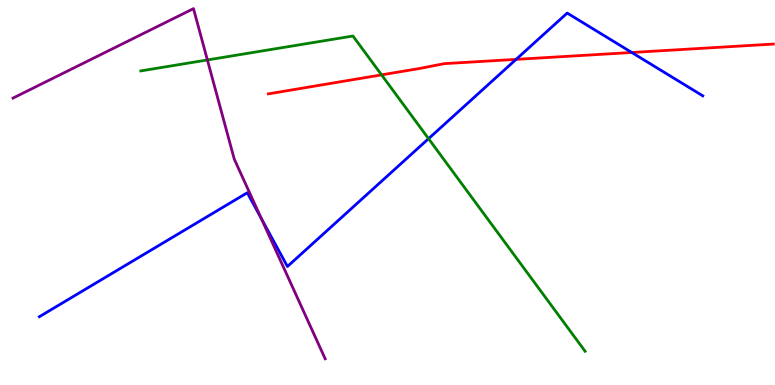[{'lines': ['blue', 'red'], 'intersections': [{'x': 6.66, 'y': 8.46}, {'x': 8.15, 'y': 8.64}]}, {'lines': ['green', 'red'], 'intersections': [{'x': 4.92, 'y': 8.06}]}, {'lines': ['purple', 'red'], 'intersections': []}, {'lines': ['blue', 'green'], 'intersections': [{'x': 5.53, 'y': 6.4}]}, {'lines': ['blue', 'purple'], 'intersections': [{'x': 3.37, 'y': 4.33}]}, {'lines': ['green', 'purple'], 'intersections': [{'x': 2.68, 'y': 8.44}]}]